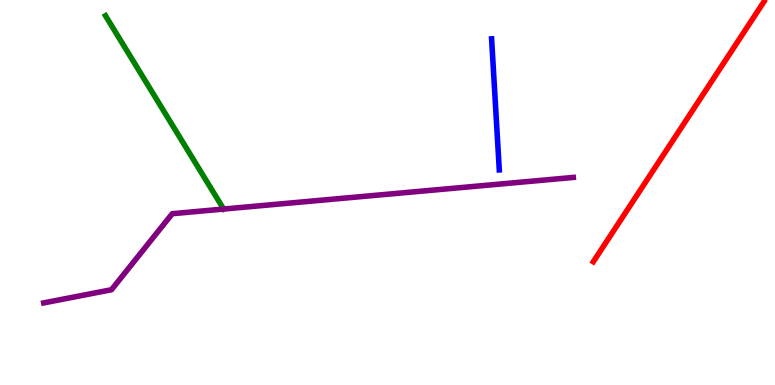[{'lines': ['blue', 'red'], 'intersections': []}, {'lines': ['green', 'red'], 'intersections': []}, {'lines': ['purple', 'red'], 'intersections': []}, {'lines': ['blue', 'green'], 'intersections': []}, {'lines': ['blue', 'purple'], 'intersections': []}, {'lines': ['green', 'purple'], 'intersections': []}]